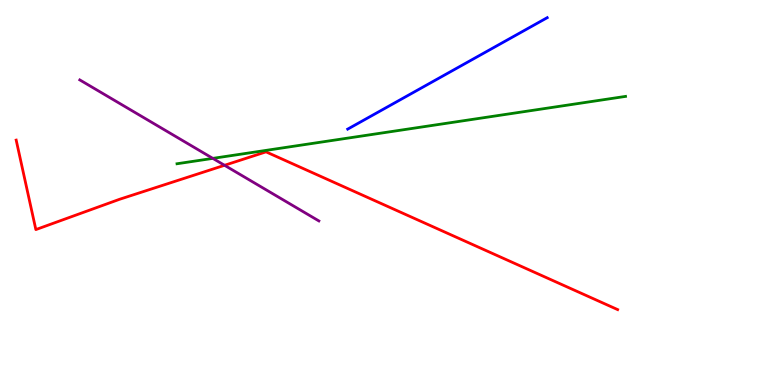[{'lines': ['blue', 'red'], 'intersections': []}, {'lines': ['green', 'red'], 'intersections': []}, {'lines': ['purple', 'red'], 'intersections': [{'x': 2.9, 'y': 5.71}]}, {'lines': ['blue', 'green'], 'intersections': []}, {'lines': ['blue', 'purple'], 'intersections': []}, {'lines': ['green', 'purple'], 'intersections': [{'x': 2.75, 'y': 5.89}]}]